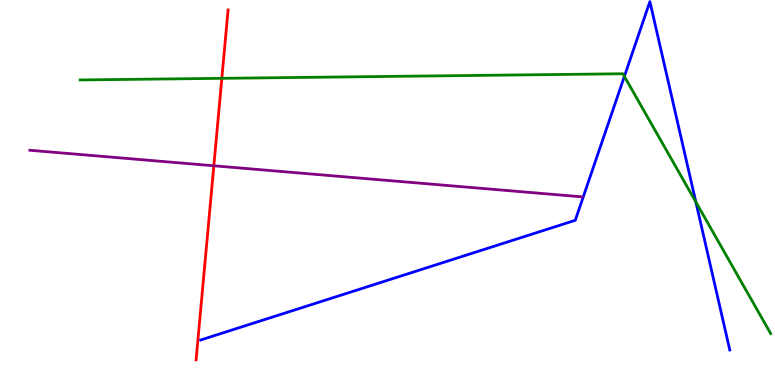[{'lines': ['blue', 'red'], 'intersections': []}, {'lines': ['green', 'red'], 'intersections': [{'x': 2.86, 'y': 7.97}]}, {'lines': ['purple', 'red'], 'intersections': [{'x': 2.76, 'y': 5.69}]}, {'lines': ['blue', 'green'], 'intersections': [{'x': 8.06, 'y': 8.02}, {'x': 8.98, 'y': 4.75}]}, {'lines': ['blue', 'purple'], 'intersections': []}, {'lines': ['green', 'purple'], 'intersections': []}]